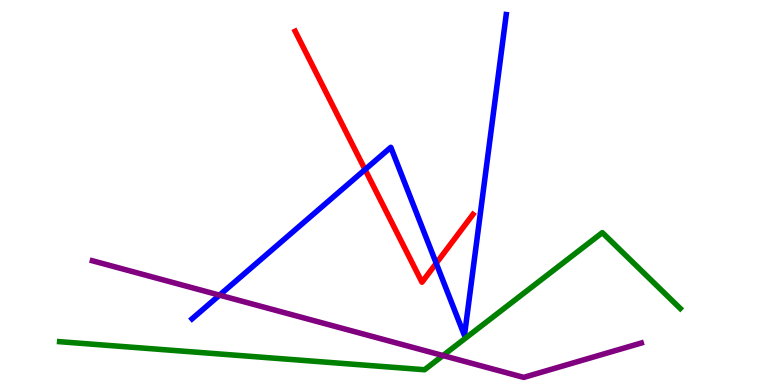[{'lines': ['blue', 'red'], 'intersections': [{'x': 4.71, 'y': 5.6}, {'x': 5.63, 'y': 3.16}]}, {'lines': ['green', 'red'], 'intersections': []}, {'lines': ['purple', 'red'], 'intersections': []}, {'lines': ['blue', 'green'], 'intersections': []}, {'lines': ['blue', 'purple'], 'intersections': [{'x': 2.83, 'y': 2.33}]}, {'lines': ['green', 'purple'], 'intersections': [{'x': 5.72, 'y': 0.765}]}]